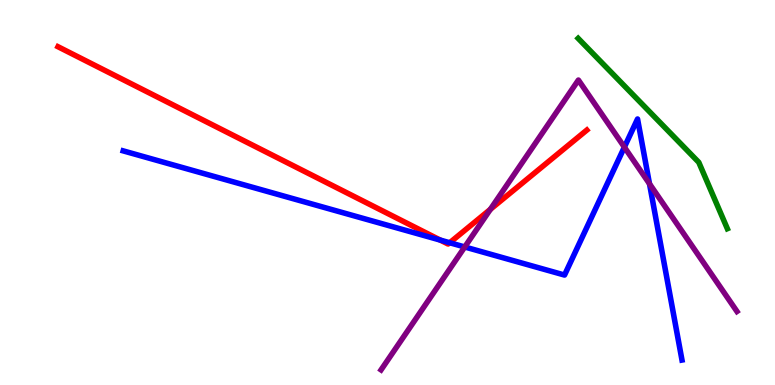[{'lines': ['blue', 'red'], 'intersections': [{'x': 5.68, 'y': 3.76}, {'x': 5.8, 'y': 3.7}]}, {'lines': ['green', 'red'], 'intersections': []}, {'lines': ['purple', 'red'], 'intersections': [{'x': 6.33, 'y': 4.56}]}, {'lines': ['blue', 'green'], 'intersections': []}, {'lines': ['blue', 'purple'], 'intersections': [{'x': 6.0, 'y': 3.59}, {'x': 8.06, 'y': 6.18}, {'x': 8.38, 'y': 5.23}]}, {'lines': ['green', 'purple'], 'intersections': []}]